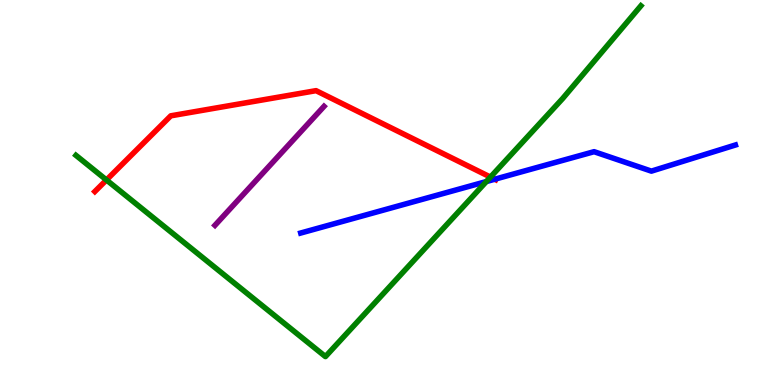[{'lines': ['blue', 'red'], 'intersections': [{'x': 6.38, 'y': 5.34}]}, {'lines': ['green', 'red'], 'intersections': [{'x': 1.37, 'y': 5.33}, {'x': 6.33, 'y': 5.4}]}, {'lines': ['purple', 'red'], 'intersections': []}, {'lines': ['blue', 'green'], 'intersections': [{'x': 6.28, 'y': 5.28}]}, {'lines': ['blue', 'purple'], 'intersections': []}, {'lines': ['green', 'purple'], 'intersections': []}]